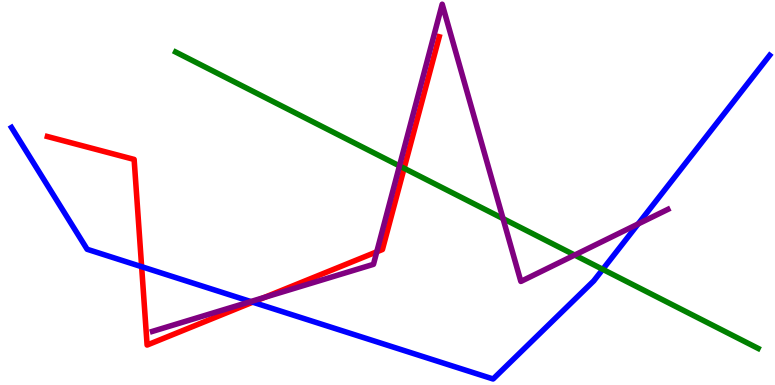[{'lines': ['blue', 'red'], 'intersections': [{'x': 1.83, 'y': 3.07}, {'x': 3.26, 'y': 2.15}]}, {'lines': ['green', 'red'], 'intersections': [{'x': 5.21, 'y': 5.63}]}, {'lines': ['purple', 'red'], 'intersections': [{'x': 3.41, 'y': 2.28}, {'x': 4.86, 'y': 3.46}]}, {'lines': ['blue', 'green'], 'intersections': [{'x': 7.78, 'y': 3.0}]}, {'lines': ['blue', 'purple'], 'intersections': [{'x': 3.24, 'y': 2.17}, {'x': 8.23, 'y': 4.18}]}, {'lines': ['green', 'purple'], 'intersections': [{'x': 5.15, 'y': 5.69}, {'x': 6.49, 'y': 4.32}, {'x': 7.42, 'y': 3.38}]}]